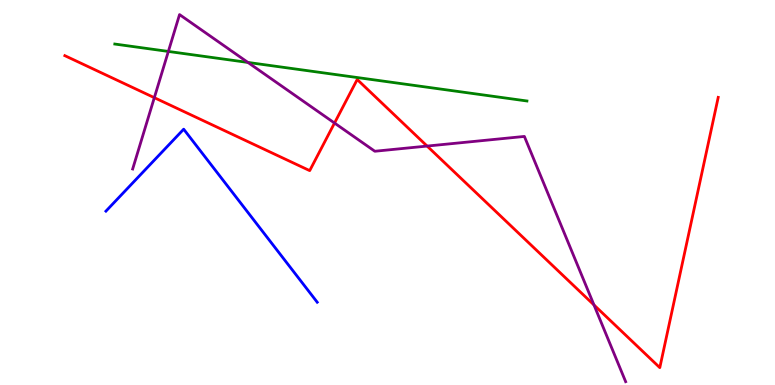[{'lines': ['blue', 'red'], 'intersections': []}, {'lines': ['green', 'red'], 'intersections': []}, {'lines': ['purple', 'red'], 'intersections': [{'x': 1.99, 'y': 7.46}, {'x': 4.32, 'y': 6.8}, {'x': 5.51, 'y': 6.21}, {'x': 7.66, 'y': 2.08}]}, {'lines': ['blue', 'green'], 'intersections': []}, {'lines': ['blue', 'purple'], 'intersections': []}, {'lines': ['green', 'purple'], 'intersections': [{'x': 2.17, 'y': 8.66}, {'x': 3.2, 'y': 8.38}]}]